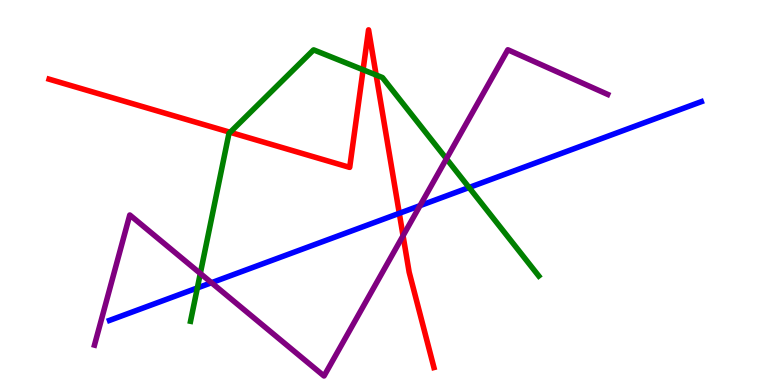[{'lines': ['blue', 'red'], 'intersections': [{'x': 5.15, 'y': 4.46}]}, {'lines': ['green', 'red'], 'intersections': [{'x': 2.97, 'y': 6.56}, {'x': 4.69, 'y': 8.19}, {'x': 4.85, 'y': 8.05}]}, {'lines': ['purple', 'red'], 'intersections': [{'x': 5.2, 'y': 3.88}]}, {'lines': ['blue', 'green'], 'intersections': [{'x': 2.55, 'y': 2.52}, {'x': 6.05, 'y': 5.13}]}, {'lines': ['blue', 'purple'], 'intersections': [{'x': 2.73, 'y': 2.66}, {'x': 5.42, 'y': 4.66}]}, {'lines': ['green', 'purple'], 'intersections': [{'x': 2.58, 'y': 2.9}, {'x': 5.76, 'y': 5.88}]}]